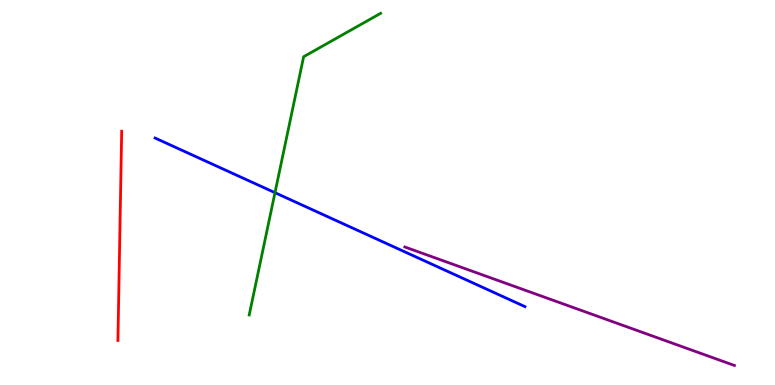[{'lines': ['blue', 'red'], 'intersections': []}, {'lines': ['green', 'red'], 'intersections': []}, {'lines': ['purple', 'red'], 'intersections': []}, {'lines': ['blue', 'green'], 'intersections': [{'x': 3.55, 'y': 5.0}]}, {'lines': ['blue', 'purple'], 'intersections': []}, {'lines': ['green', 'purple'], 'intersections': []}]